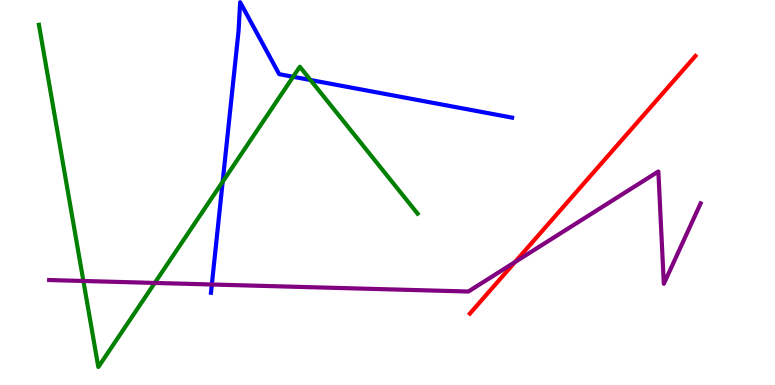[{'lines': ['blue', 'red'], 'intersections': []}, {'lines': ['green', 'red'], 'intersections': []}, {'lines': ['purple', 'red'], 'intersections': [{'x': 6.64, 'y': 3.19}]}, {'lines': ['blue', 'green'], 'intersections': [{'x': 2.87, 'y': 5.28}, {'x': 3.78, 'y': 8.01}, {'x': 4.01, 'y': 7.92}]}, {'lines': ['blue', 'purple'], 'intersections': [{'x': 2.73, 'y': 2.61}]}, {'lines': ['green', 'purple'], 'intersections': [{'x': 1.08, 'y': 2.7}, {'x': 2.0, 'y': 2.65}]}]